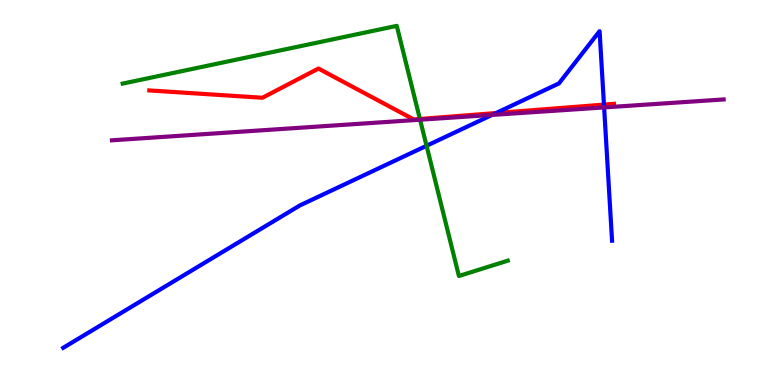[{'lines': ['blue', 'red'], 'intersections': [{'x': 6.4, 'y': 7.06}, {'x': 7.79, 'y': 7.28}]}, {'lines': ['green', 'red'], 'intersections': [{'x': 5.42, 'y': 6.91}]}, {'lines': ['purple', 'red'], 'intersections': []}, {'lines': ['blue', 'green'], 'intersections': [{'x': 5.5, 'y': 6.21}]}, {'lines': ['blue', 'purple'], 'intersections': [{'x': 6.35, 'y': 7.02}, {'x': 7.8, 'y': 7.21}]}, {'lines': ['green', 'purple'], 'intersections': [{'x': 5.42, 'y': 6.89}]}]